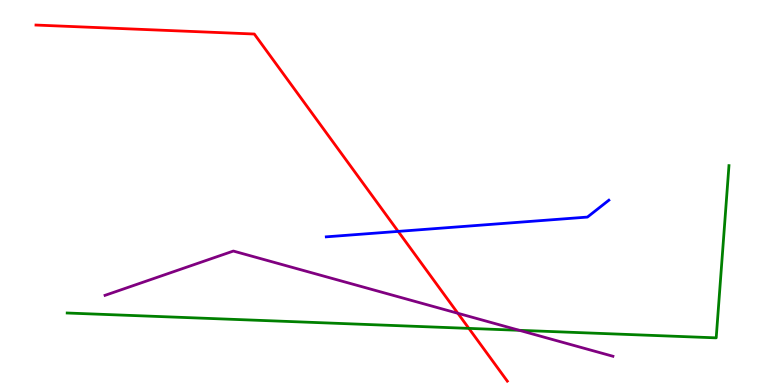[{'lines': ['blue', 'red'], 'intersections': [{'x': 5.14, 'y': 3.99}]}, {'lines': ['green', 'red'], 'intersections': [{'x': 6.05, 'y': 1.47}]}, {'lines': ['purple', 'red'], 'intersections': [{'x': 5.91, 'y': 1.86}]}, {'lines': ['blue', 'green'], 'intersections': []}, {'lines': ['blue', 'purple'], 'intersections': []}, {'lines': ['green', 'purple'], 'intersections': [{'x': 6.7, 'y': 1.42}]}]